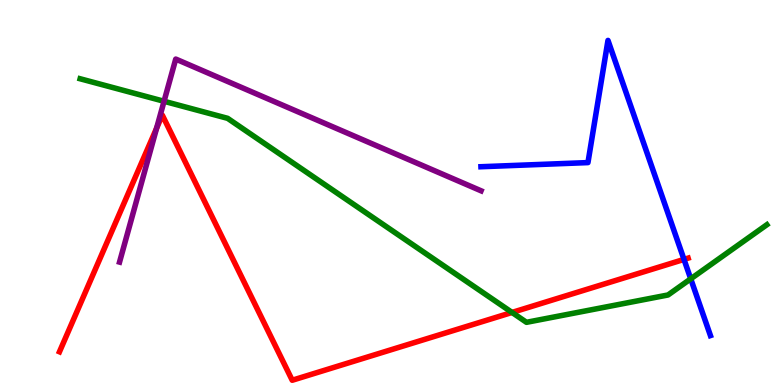[{'lines': ['blue', 'red'], 'intersections': [{'x': 8.83, 'y': 3.26}]}, {'lines': ['green', 'red'], 'intersections': [{'x': 6.61, 'y': 1.88}]}, {'lines': ['purple', 'red'], 'intersections': [{'x': 2.02, 'y': 6.67}]}, {'lines': ['blue', 'green'], 'intersections': [{'x': 8.91, 'y': 2.76}]}, {'lines': ['blue', 'purple'], 'intersections': []}, {'lines': ['green', 'purple'], 'intersections': [{'x': 2.12, 'y': 7.37}]}]